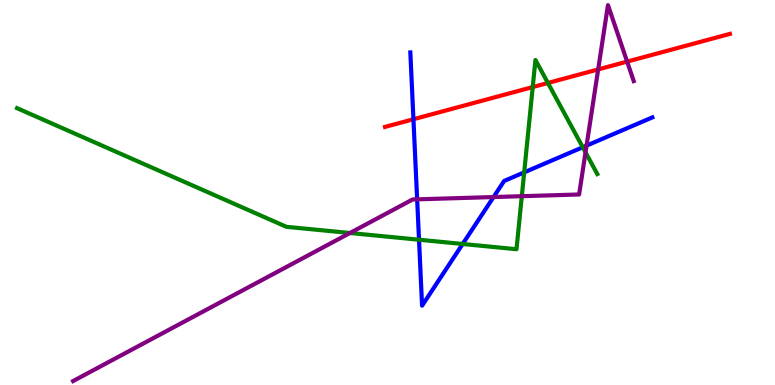[{'lines': ['blue', 'red'], 'intersections': [{'x': 5.33, 'y': 6.9}]}, {'lines': ['green', 'red'], 'intersections': [{'x': 6.87, 'y': 7.74}, {'x': 7.07, 'y': 7.84}]}, {'lines': ['purple', 'red'], 'intersections': [{'x': 7.72, 'y': 8.2}, {'x': 8.09, 'y': 8.4}]}, {'lines': ['blue', 'green'], 'intersections': [{'x': 5.41, 'y': 3.77}, {'x': 5.97, 'y': 3.66}, {'x': 6.76, 'y': 5.52}, {'x': 7.52, 'y': 6.18}]}, {'lines': ['blue', 'purple'], 'intersections': [{'x': 5.38, 'y': 4.82}, {'x': 6.37, 'y': 4.88}, {'x': 7.57, 'y': 6.22}]}, {'lines': ['green', 'purple'], 'intersections': [{'x': 4.52, 'y': 3.95}, {'x': 6.73, 'y': 4.9}, {'x': 7.56, 'y': 6.04}]}]